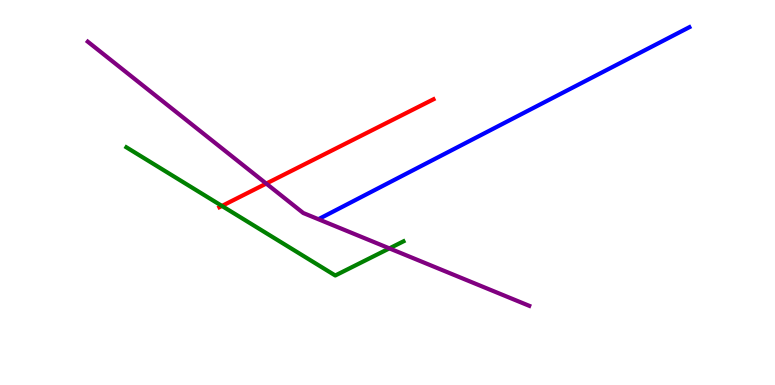[{'lines': ['blue', 'red'], 'intersections': []}, {'lines': ['green', 'red'], 'intersections': [{'x': 2.86, 'y': 4.65}]}, {'lines': ['purple', 'red'], 'intersections': [{'x': 3.44, 'y': 5.23}]}, {'lines': ['blue', 'green'], 'intersections': []}, {'lines': ['blue', 'purple'], 'intersections': []}, {'lines': ['green', 'purple'], 'intersections': [{'x': 5.02, 'y': 3.55}]}]